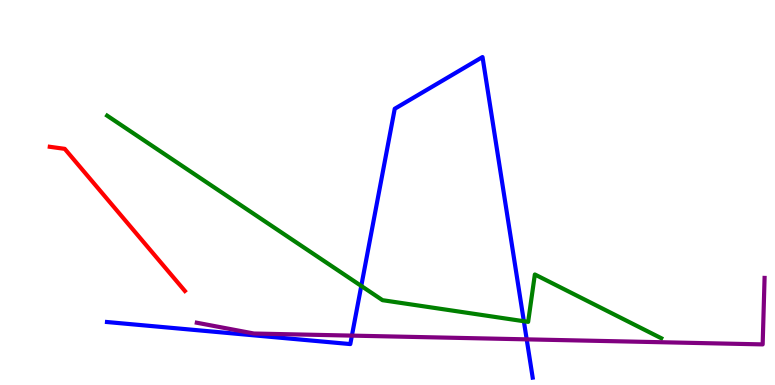[{'lines': ['blue', 'red'], 'intersections': []}, {'lines': ['green', 'red'], 'intersections': []}, {'lines': ['purple', 'red'], 'intersections': []}, {'lines': ['blue', 'green'], 'intersections': [{'x': 4.66, 'y': 2.57}, {'x': 6.76, 'y': 1.66}]}, {'lines': ['blue', 'purple'], 'intersections': [{'x': 4.54, 'y': 1.28}, {'x': 6.8, 'y': 1.19}]}, {'lines': ['green', 'purple'], 'intersections': []}]